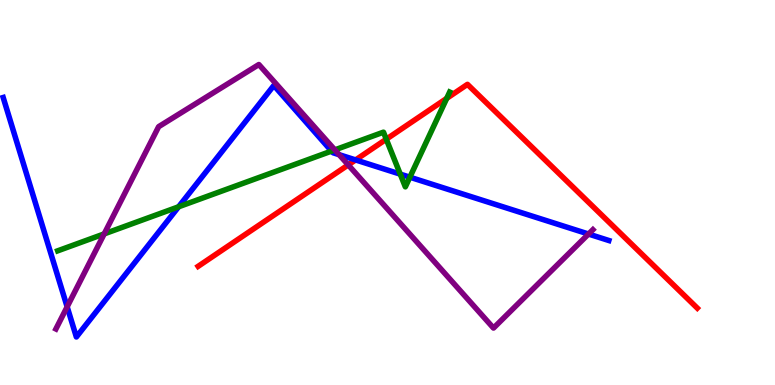[{'lines': ['blue', 'red'], 'intersections': [{'x': 4.59, 'y': 5.85}]}, {'lines': ['green', 'red'], 'intersections': [{'x': 4.98, 'y': 6.38}, {'x': 5.76, 'y': 7.44}]}, {'lines': ['purple', 'red'], 'intersections': [{'x': 4.49, 'y': 5.72}]}, {'lines': ['blue', 'green'], 'intersections': [{'x': 2.3, 'y': 4.63}, {'x': 4.28, 'y': 6.08}, {'x': 5.16, 'y': 5.48}, {'x': 5.29, 'y': 5.4}]}, {'lines': ['blue', 'purple'], 'intersections': [{'x': 0.866, 'y': 2.03}, {'x': 4.38, 'y': 5.98}, {'x': 7.59, 'y': 3.92}]}, {'lines': ['green', 'purple'], 'intersections': [{'x': 1.34, 'y': 3.92}, {'x': 4.32, 'y': 6.11}]}]